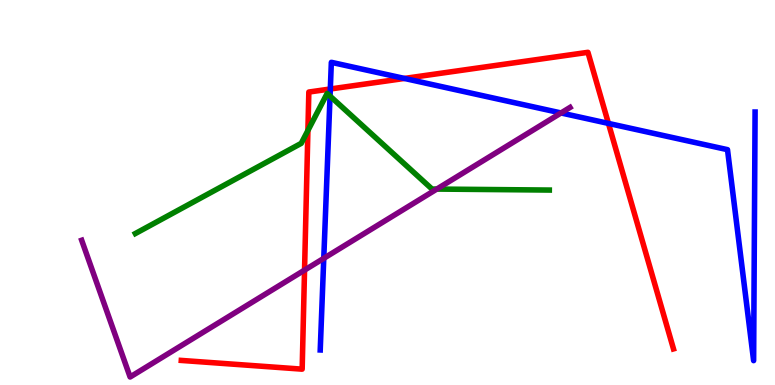[{'lines': ['blue', 'red'], 'intersections': [{'x': 4.26, 'y': 7.69}, {'x': 5.22, 'y': 7.96}, {'x': 7.85, 'y': 6.79}]}, {'lines': ['green', 'red'], 'intersections': [{'x': 3.97, 'y': 6.61}]}, {'lines': ['purple', 'red'], 'intersections': [{'x': 3.93, 'y': 2.98}]}, {'lines': ['blue', 'green'], 'intersections': [{'x': 4.26, 'y': 7.5}]}, {'lines': ['blue', 'purple'], 'intersections': [{'x': 4.18, 'y': 3.29}, {'x': 7.24, 'y': 7.07}]}, {'lines': ['green', 'purple'], 'intersections': [{'x': 5.64, 'y': 5.09}]}]